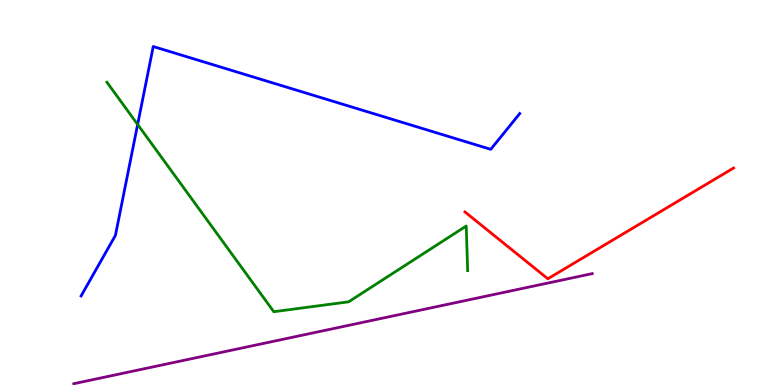[{'lines': ['blue', 'red'], 'intersections': []}, {'lines': ['green', 'red'], 'intersections': []}, {'lines': ['purple', 'red'], 'intersections': []}, {'lines': ['blue', 'green'], 'intersections': [{'x': 1.78, 'y': 6.77}]}, {'lines': ['blue', 'purple'], 'intersections': []}, {'lines': ['green', 'purple'], 'intersections': []}]